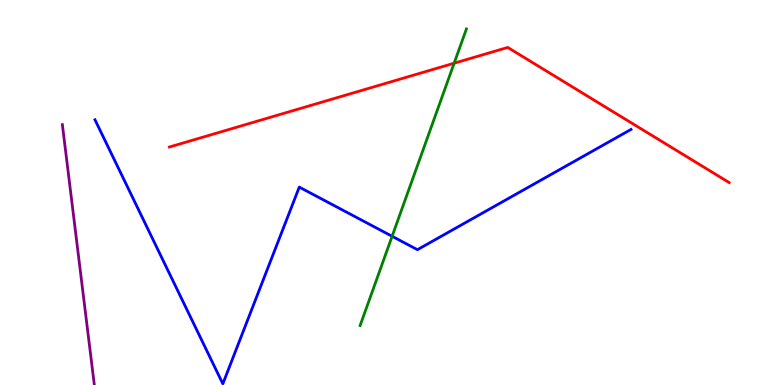[{'lines': ['blue', 'red'], 'intersections': []}, {'lines': ['green', 'red'], 'intersections': [{'x': 5.86, 'y': 8.36}]}, {'lines': ['purple', 'red'], 'intersections': []}, {'lines': ['blue', 'green'], 'intersections': [{'x': 5.06, 'y': 3.86}]}, {'lines': ['blue', 'purple'], 'intersections': []}, {'lines': ['green', 'purple'], 'intersections': []}]